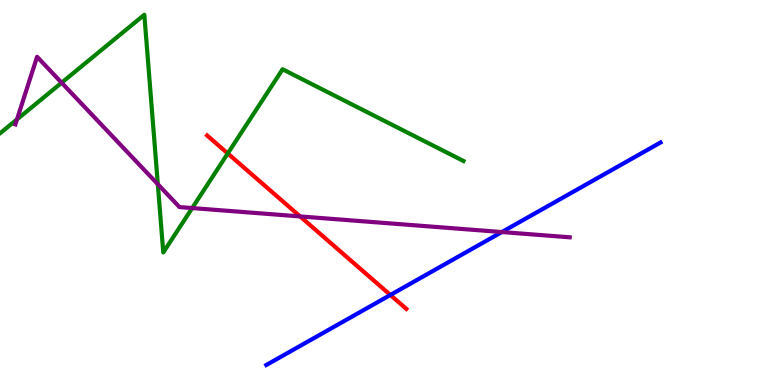[{'lines': ['blue', 'red'], 'intersections': [{'x': 5.04, 'y': 2.34}]}, {'lines': ['green', 'red'], 'intersections': [{'x': 2.94, 'y': 6.01}]}, {'lines': ['purple', 'red'], 'intersections': [{'x': 3.87, 'y': 4.38}]}, {'lines': ['blue', 'green'], 'intersections': []}, {'lines': ['blue', 'purple'], 'intersections': [{'x': 6.48, 'y': 3.97}]}, {'lines': ['green', 'purple'], 'intersections': [{'x': 0.219, 'y': 6.9}, {'x': 0.795, 'y': 7.85}, {'x': 2.04, 'y': 5.21}, {'x': 2.48, 'y': 4.6}]}]